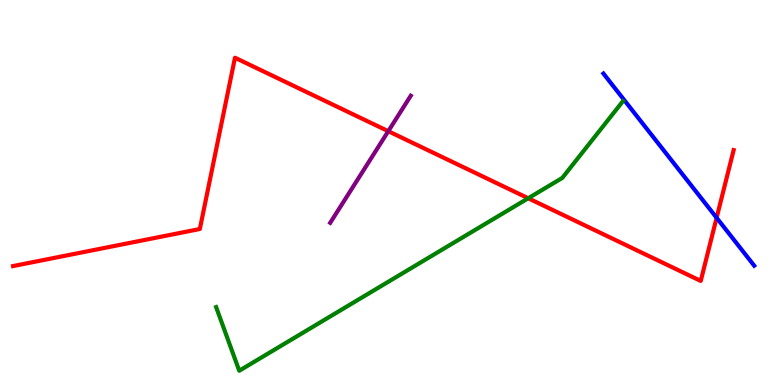[{'lines': ['blue', 'red'], 'intersections': [{'x': 9.25, 'y': 4.34}]}, {'lines': ['green', 'red'], 'intersections': [{'x': 6.82, 'y': 4.85}]}, {'lines': ['purple', 'red'], 'intersections': [{'x': 5.01, 'y': 6.59}]}, {'lines': ['blue', 'green'], 'intersections': []}, {'lines': ['blue', 'purple'], 'intersections': []}, {'lines': ['green', 'purple'], 'intersections': []}]